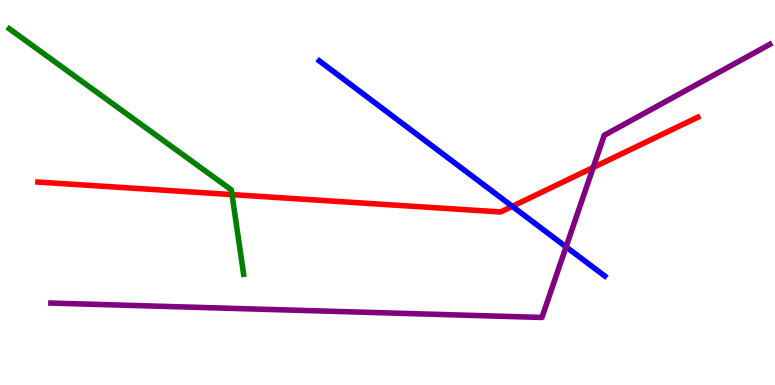[{'lines': ['blue', 'red'], 'intersections': [{'x': 6.61, 'y': 4.64}]}, {'lines': ['green', 'red'], 'intersections': [{'x': 2.99, 'y': 4.95}]}, {'lines': ['purple', 'red'], 'intersections': [{'x': 7.65, 'y': 5.65}]}, {'lines': ['blue', 'green'], 'intersections': []}, {'lines': ['blue', 'purple'], 'intersections': [{'x': 7.3, 'y': 3.59}]}, {'lines': ['green', 'purple'], 'intersections': []}]